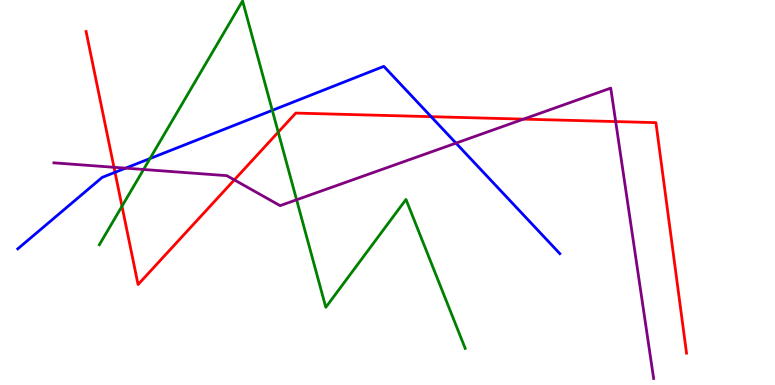[{'lines': ['blue', 'red'], 'intersections': [{'x': 1.48, 'y': 5.52}, {'x': 5.56, 'y': 6.97}]}, {'lines': ['green', 'red'], 'intersections': [{'x': 1.57, 'y': 4.64}, {'x': 3.59, 'y': 6.57}]}, {'lines': ['purple', 'red'], 'intersections': [{'x': 1.47, 'y': 5.65}, {'x': 3.02, 'y': 5.33}, {'x': 6.76, 'y': 6.91}, {'x': 7.94, 'y': 6.84}]}, {'lines': ['blue', 'green'], 'intersections': [{'x': 1.94, 'y': 5.88}, {'x': 3.51, 'y': 7.13}]}, {'lines': ['blue', 'purple'], 'intersections': [{'x': 1.62, 'y': 5.63}, {'x': 5.88, 'y': 6.28}]}, {'lines': ['green', 'purple'], 'intersections': [{'x': 1.85, 'y': 5.6}, {'x': 3.83, 'y': 4.81}]}]